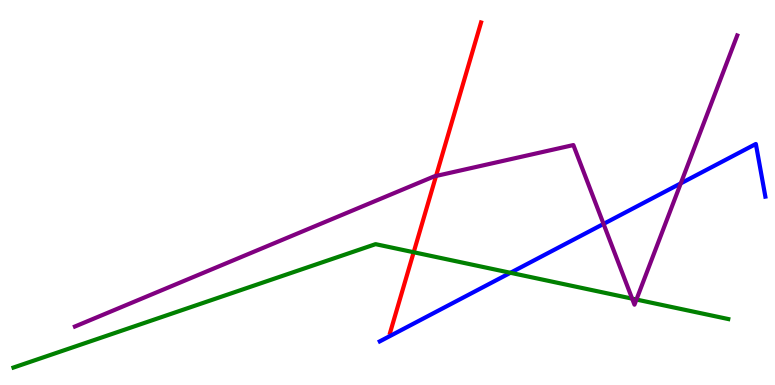[{'lines': ['blue', 'red'], 'intersections': []}, {'lines': ['green', 'red'], 'intersections': [{'x': 5.34, 'y': 3.45}]}, {'lines': ['purple', 'red'], 'intersections': [{'x': 5.63, 'y': 5.43}]}, {'lines': ['blue', 'green'], 'intersections': [{'x': 6.59, 'y': 2.91}]}, {'lines': ['blue', 'purple'], 'intersections': [{'x': 7.79, 'y': 4.18}, {'x': 8.78, 'y': 5.24}]}, {'lines': ['green', 'purple'], 'intersections': [{'x': 8.16, 'y': 2.24}, {'x': 8.21, 'y': 2.22}]}]